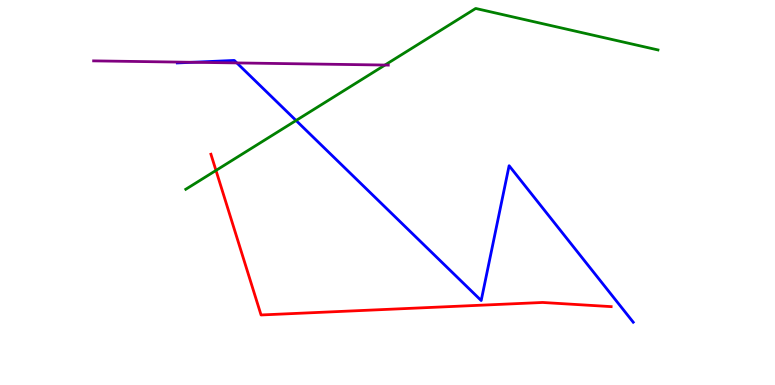[{'lines': ['blue', 'red'], 'intersections': []}, {'lines': ['green', 'red'], 'intersections': [{'x': 2.79, 'y': 5.57}]}, {'lines': ['purple', 'red'], 'intersections': []}, {'lines': ['blue', 'green'], 'intersections': [{'x': 3.82, 'y': 6.87}]}, {'lines': ['blue', 'purple'], 'intersections': [{'x': 2.48, 'y': 8.38}, {'x': 3.06, 'y': 8.37}]}, {'lines': ['green', 'purple'], 'intersections': [{'x': 4.97, 'y': 8.31}]}]